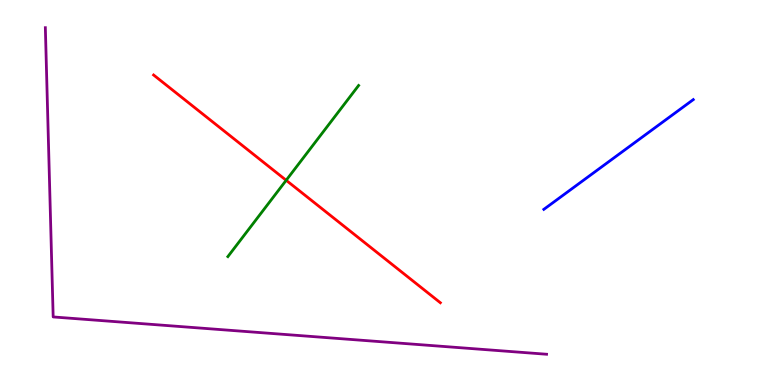[{'lines': ['blue', 'red'], 'intersections': []}, {'lines': ['green', 'red'], 'intersections': [{'x': 3.69, 'y': 5.32}]}, {'lines': ['purple', 'red'], 'intersections': []}, {'lines': ['blue', 'green'], 'intersections': []}, {'lines': ['blue', 'purple'], 'intersections': []}, {'lines': ['green', 'purple'], 'intersections': []}]